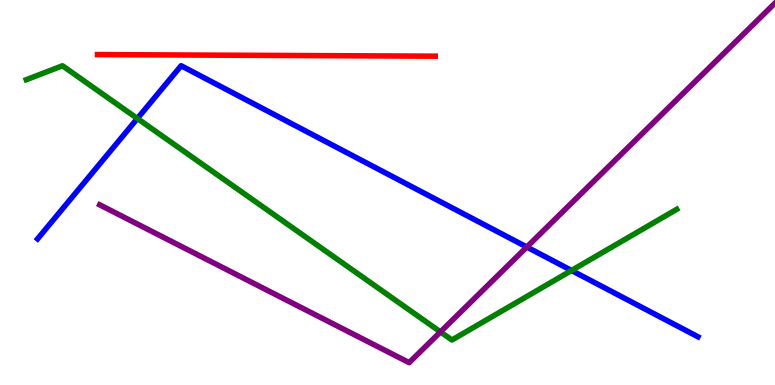[{'lines': ['blue', 'red'], 'intersections': []}, {'lines': ['green', 'red'], 'intersections': []}, {'lines': ['purple', 'red'], 'intersections': []}, {'lines': ['blue', 'green'], 'intersections': [{'x': 1.77, 'y': 6.92}, {'x': 7.37, 'y': 2.97}]}, {'lines': ['blue', 'purple'], 'intersections': [{'x': 6.8, 'y': 3.58}]}, {'lines': ['green', 'purple'], 'intersections': [{'x': 5.68, 'y': 1.38}]}]